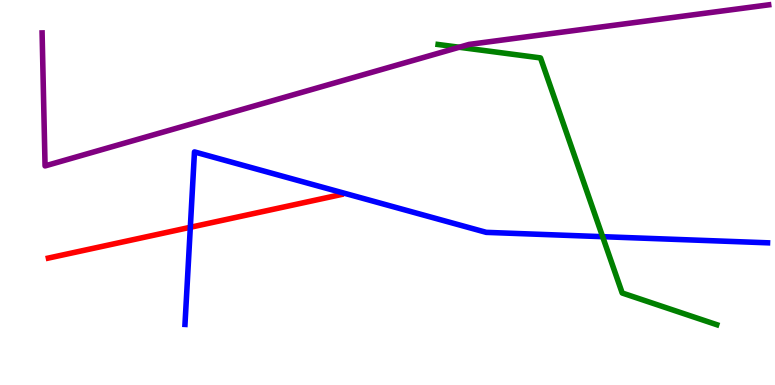[{'lines': ['blue', 'red'], 'intersections': [{'x': 2.46, 'y': 4.1}]}, {'lines': ['green', 'red'], 'intersections': []}, {'lines': ['purple', 'red'], 'intersections': []}, {'lines': ['blue', 'green'], 'intersections': [{'x': 7.78, 'y': 3.85}]}, {'lines': ['blue', 'purple'], 'intersections': []}, {'lines': ['green', 'purple'], 'intersections': [{'x': 5.93, 'y': 8.77}]}]